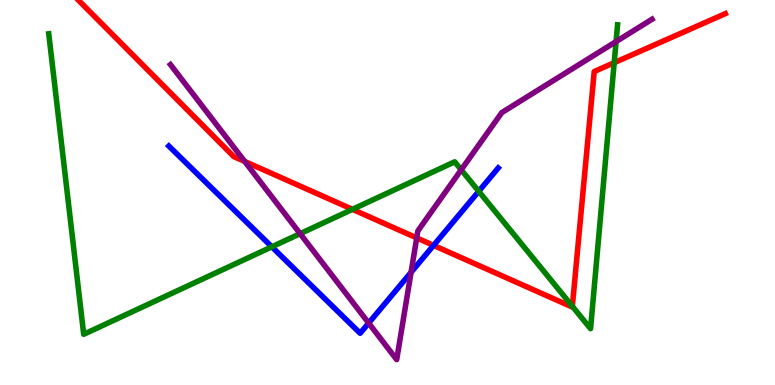[{'lines': ['blue', 'red'], 'intersections': [{'x': 5.59, 'y': 3.63}]}, {'lines': ['green', 'red'], 'intersections': [{'x': 4.55, 'y': 4.56}, {'x': 7.38, 'y': 2.04}, {'x': 7.93, 'y': 8.37}]}, {'lines': ['purple', 'red'], 'intersections': [{'x': 3.16, 'y': 5.81}, {'x': 5.38, 'y': 3.82}]}, {'lines': ['blue', 'green'], 'intersections': [{'x': 3.51, 'y': 3.59}, {'x': 6.18, 'y': 5.03}]}, {'lines': ['blue', 'purple'], 'intersections': [{'x': 4.76, 'y': 1.61}, {'x': 5.3, 'y': 2.93}]}, {'lines': ['green', 'purple'], 'intersections': [{'x': 3.87, 'y': 3.93}, {'x': 5.95, 'y': 5.59}, {'x': 7.95, 'y': 8.92}]}]